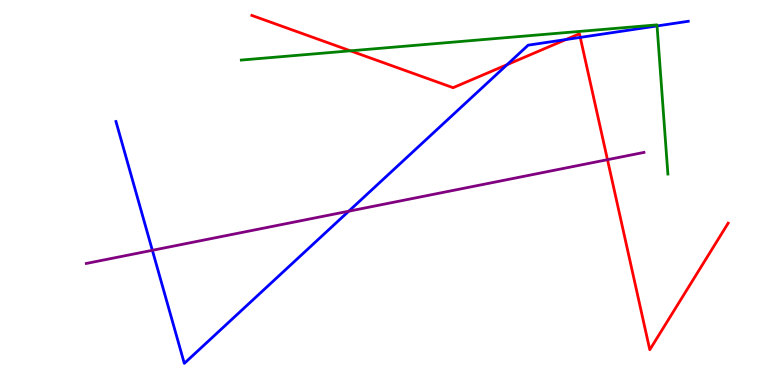[{'lines': ['blue', 'red'], 'intersections': [{'x': 6.54, 'y': 8.32}, {'x': 7.3, 'y': 8.97}, {'x': 7.49, 'y': 9.03}]}, {'lines': ['green', 'red'], 'intersections': [{'x': 4.52, 'y': 8.68}]}, {'lines': ['purple', 'red'], 'intersections': [{'x': 7.84, 'y': 5.85}]}, {'lines': ['blue', 'green'], 'intersections': [{'x': 8.48, 'y': 9.33}]}, {'lines': ['blue', 'purple'], 'intersections': [{'x': 1.97, 'y': 3.5}, {'x': 4.5, 'y': 4.51}]}, {'lines': ['green', 'purple'], 'intersections': []}]